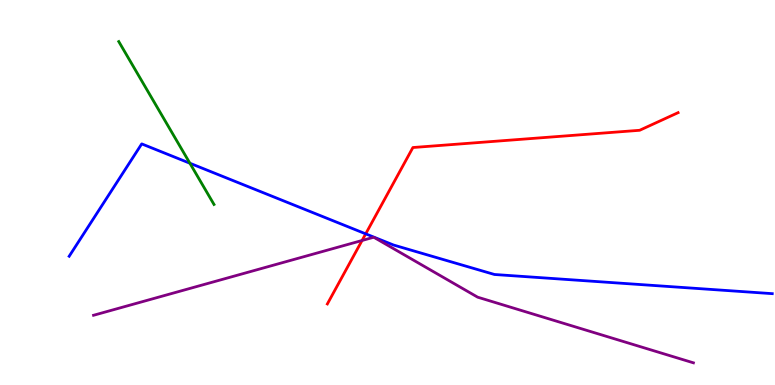[{'lines': ['blue', 'red'], 'intersections': [{'x': 4.72, 'y': 3.93}]}, {'lines': ['green', 'red'], 'intersections': []}, {'lines': ['purple', 'red'], 'intersections': [{'x': 4.67, 'y': 3.75}]}, {'lines': ['blue', 'green'], 'intersections': [{'x': 2.45, 'y': 5.76}]}, {'lines': ['blue', 'purple'], 'intersections': []}, {'lines': ['green', 'purple'], 'intersections': []}]